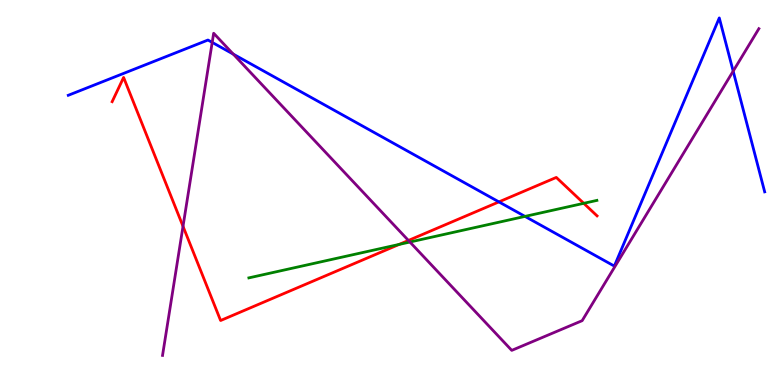[{'lines': ['blue', 'red'], 'intersections': [{'x': 6.44, 'y': 4.76}]}, {'lines': ['green', 'red'], 'intersections': [{'x': 5.15, 'y': 3.65}, {'x': 7.53, 'y': 4.72}]}, {'lines': ['purple', 'red'], 'intersections': [{'x': 2.36, 'y': 4.12}, {'x': 5.27, 'y': 3.75}]}, {'lines': ['blue', 'green'], 'intersections': [{'x': 6.77, 'y': 4.38}]}, {'lines': ['blue', 'purple'], 'intersections': [{'x': 2.74, 'y': 8.9}, {'x': 3.01, 'y': 8.59}, {'x': 9.46, 'y': 8.15}]}, {'lines': ['green', 'purple'], 'intersections': [{'x': 5.29, 'y': 3.71}]}]